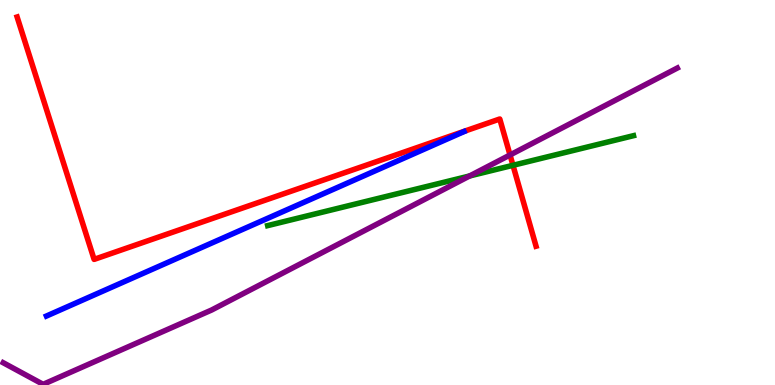[{'lines': ['blue', 'red'], 'intersections': []}, {'lines': ['green', 'red'], 'intersections': [{'x': 6.62, 'y': 5.71}]}, {'lines': ['purple', 'red'], 'intersections': [{'x': 6.58, 'y': 5.97}]}, {'lines': ['blue', 'green'], 'intersections': []}, {'lines': ['blue', 'purple'], 'intersections': []}, {'lines': ['green', 'purple'], 'intersections': [{'x': 6.06, 'y': 5.43}]}]